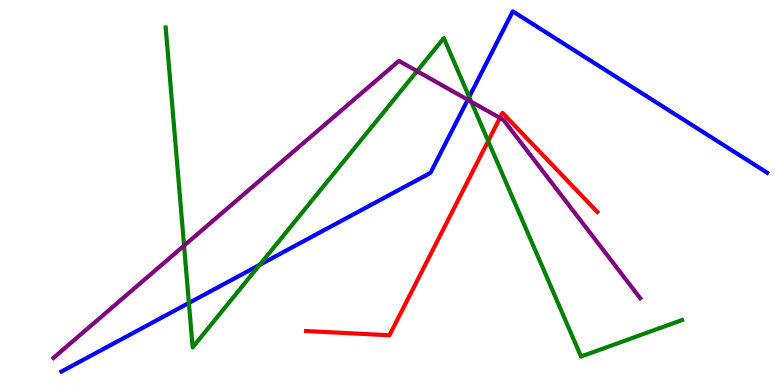[{'lines': ['blue', 'red'], 'intersections': []}, {'lines': ['green', 'red'], 'intersections': [{'x': 6.3, 'y': 6.34}]}, {'lines': ['purple', 'red'], 'intersections': [{'x': 6.45, 'y': 6.94}]}, {'lines': ['blue', 'green'], 'intersections': [{'x': 2.44, 'y': 2.13}, {'x': 3.35, 'y': 3.12}, {'x': 6.05, 'y': 7.48}]}, {'lines': ['blue', 'purple'], 'intersections': [{'x': 6.04, 'y': 7.41}]}, {'lines': ['green', 'purple'], 'intersections': [{'x': 2.38, 'y': 3.62}, {'x': 5.38, 'y': 8.15}, {'x': 6.08, 'y': 7.36}]}]